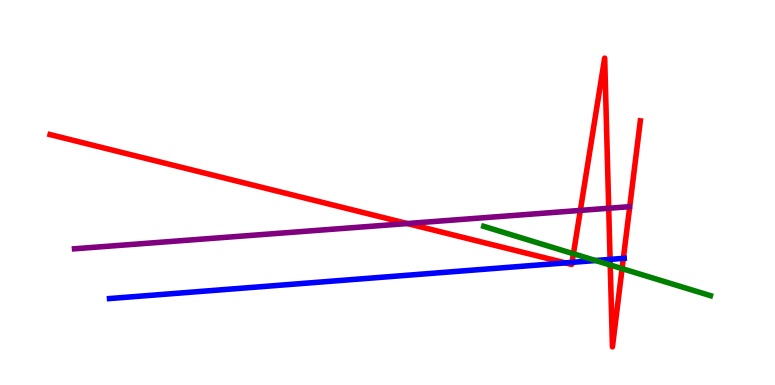[{'lines': ['blue', 'red'], 'intersections': [{'x': 7.29, 'y': 3.17}, {'x': 7.38, 'y': 3.19}, {'x': 7.87, 'y': 3.26}, {'x': 8.04, 'y': 3.29}]}, {'lines': ['green', 'red'], 'intersections': [{'x': 7.4, 'y': 3.41}, {'x': 7.87, 'y': 3.12}, {'x': 8.03, 'y': 3.02}]}, {'lines': ['purple', 'red'], 'intersections': [{'x': 5.26, 'y': 4.19}, {'x': 7.49, 'y': 4.53}, {'x': 7.85, 'y': 4.59}]}, {'lines': ['blue', 'green'], 'intersections': [{'x': 7.68, 'y': 3.23}]}, {'lines': ['blue', 'purple'], 'intersections': []}, {'lines': ['green', 'purple'], 'intersections': []}]